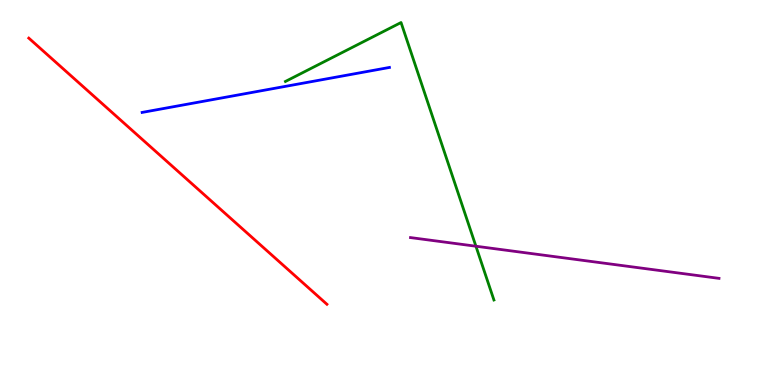[{'lines': ['blue', 'red'], 'intersections': []}, {'lines': ['green', 'red'], 'intersections': []}, {'lines': ['purple', 'red'], 'intersections': []}, {'lines': ['blue', 'green'], 'intersections': []}, {'lines': ['blue', 'purple'], 'intersections': []}, {'lines': ['green', 'purple'], 'intersections': [{'x': 6.14, 'y': 3.6}]}]